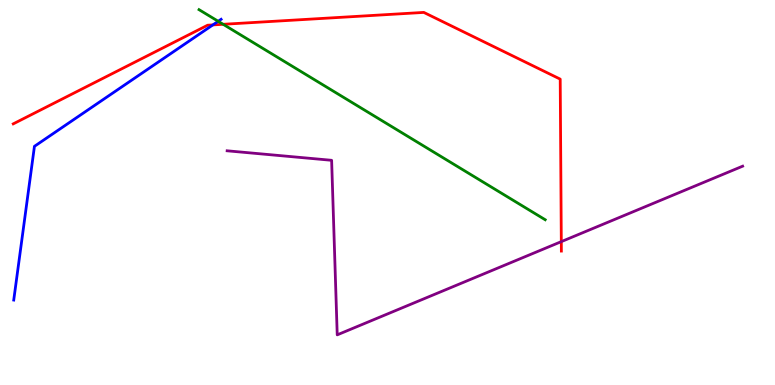[{'lines': ['blue', 'red'], 'intersections': [{'x': 2.75, 'y': 9.35}]}, {'lines': ['green', 'red'], 'intersections': [{'x': 2.88, 'y': 9.37}]}, {'lines': ['purple', 'red'], 'intersections': [{'x': 7.24, 'y': 3.72}]}, {'lines': ['blue', 'green'], 'intersections': [{'x': 2.82, 'y': 9.45}]}, {'lines': ['blue', 'purple'], 'intersections': []}, {'lines': ['green', 'purple'], 'intersections': []}]